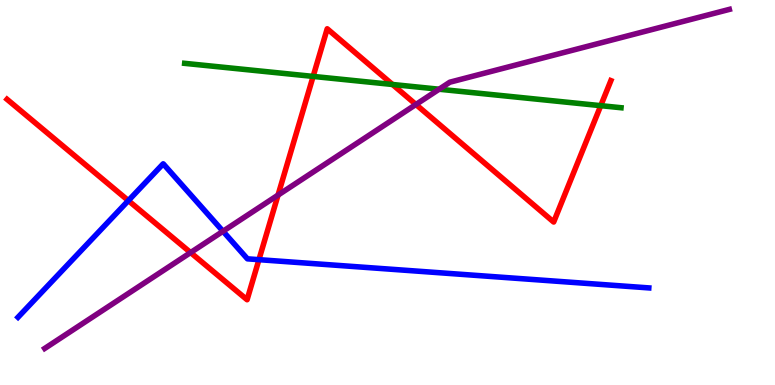[{'lines': ['blue', 'red'], 'intersections': [{'x': 1.66, 'y': 4.79}, {'x': 3.34, 'y': 3.26}]}, {'lines': ['green', 'red'], 'intersections': [{'x': 4.04, 'y': 8.02}, {'x': 5.06, 'y': 7.81}, {'x': 7.75, 'y': 7.26}]}, {'lines': ['purple', 'red'], 'intersections': [{'x': 2.46, 'y': 3.44}, {'x': 3.59, 'y': 4.93}, {'x': 5.37, 'y': 7.29}]}, {'lines': ['blue', 'green'], 'intersections': []}, {'lines': ['blue', 'purple'], 'intersections': [{'x': 2.88, 'y': 3.99}]}, {'lines': ['green', 'purple'], 'intersections': [{'x': 5.67, 'y': 7.68}]}]